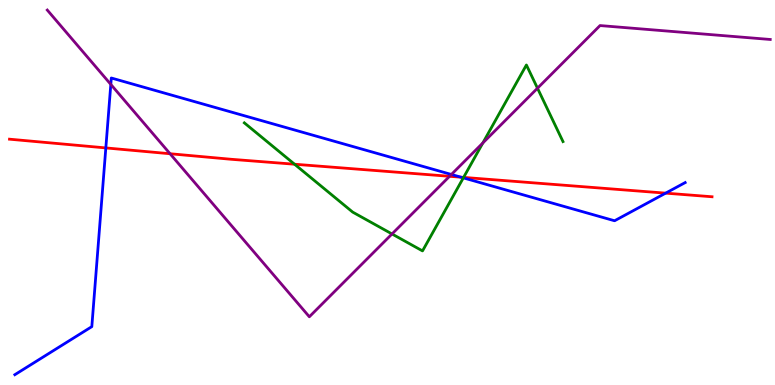[{'lines': ['blue', 'red'], 'intersections': [{'x': 1.37, 'y': 6.16}, {'x': 5.95, 'y': 5.4}, {'x': 8.59, 'y': 4.98}]}, {'lines': ['green', 'red'], 'intersections': [{'x': 3.8, 'y': 5.73}, {'x': 5.98, 'y': 5.39}]}, {'lines': ['purple', 'red'], 'intersections': [{'x': 2.19, 'y': 6.01}, {'x': 5.8, 'y': 5.42}]}, {'lines': ['blue', 'green'], 'intersections': [{'x': 5.98, 'y': 5.38}]}, {'lines': ['blue', 'purple'], 'intersections': [{'x': 1.43, 'y': 7.81}, {'x': 5.82, 'y': 5.47}]}, {'lines': ['green', 'purple'], 'intersections': [{'x': 5.06, 'y': 3.92}, {'x': 6.23, 'y': 6.29}, {'x': 6.94, 'y': 7.71}]}]